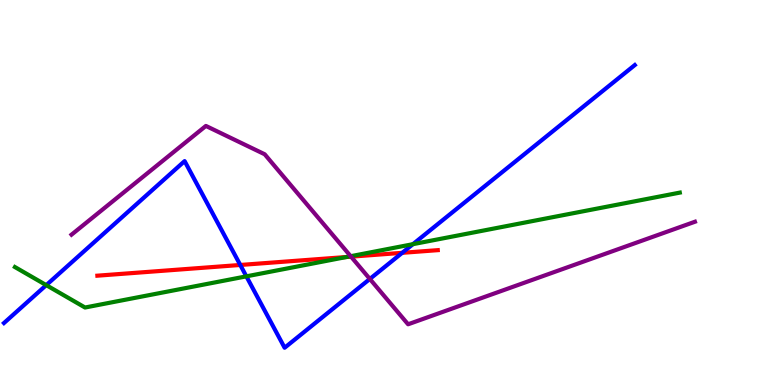[{'lines': ['blue', 'red'], 'intersections': [{'x': 3.1, 'y': 3.12}, {'x': 5.19, 'y': 3.43}]}, {'lines': ['green', 'red'], 'intersections': [{'x': 4.47, 'y': 3.32}]}, {'lines': ['purple', 'red'], 'intersections': [{'x': 4.53, 'y': 3.33}]}, {'lines': ['blue', 'green'], 'intersections': [{'x': 0.597, 'y': 2.59}, {'x': 3.18, 'y': 2.82}, {'x': 5.33, 'y': 3.66}]}, {'lines': ['blue', 'purple'], 'intersections': [{'x': 4.77, 'y': 2.75}]}, {'lines': ['green', 'purple'], 'intersections': [{'x': 4.52, 'y': 3.35}]}]